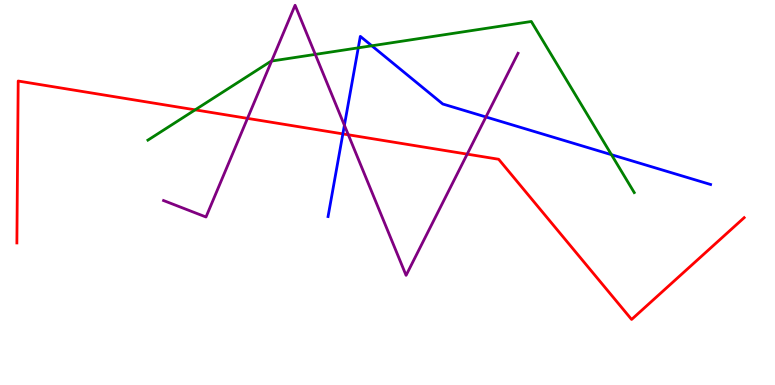[{'lines': ['blue', 'red'], 'intersections': [{'x': 4.42, 'y': 6.52}]}, {'lines': ['green', 'red'], 'intersections': [{'x': 2.52, 'y': 7.15}]}, {'lines': ['purple', 'red'], 'intersections': [{'x': 3.19, 'y': 6.93}, {'x': 4.49, 'y': 6.5}, {'x': 6.03, 'y': 6.0}]}, {'lines': ['blue', 'green'], 'intersections': [{'x': 4.62, 'y': 8.76}, {'x': 4.8, 'y': 8.81}, {'x': 7.89, 'y': 5.98}]}, {'lines': ['blue', 'purple'], 'intersections': [{'x': 4.44, 'y': 6.75}, {'x': 6.27, 'y': 6.96}]}, {'lines': ['green', 'purple'], 'intersections': [{'x': 3.5, 'y': 8.41}, {'x': 4.07, 'y': 8.59}]}]